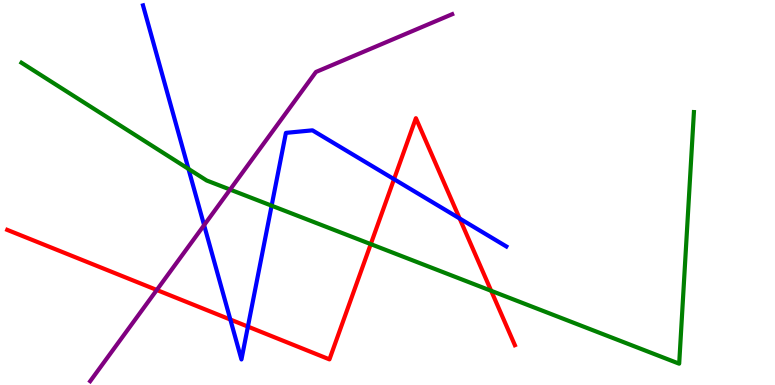[{'lines': ['blue', 'red'], 'intersections': [{'x': 2.97, 'y': 1.7}, {'x': 3.2, 'y': 1.52}, {'x': 5.08, 'y': 5.35}, {'x': 5.93, 'y': 4.33}]}, {'lines': ['green', 'red'], 'intersections': [{'x': 4.78, 'y': 3.66}, {'x': 6.34, 'y': 2.45}]}, {'lines': ['purple', 'red'], 'intersections': [{'x': 2.02, 'y': 2.47}]}, {'lines': ['blue', 'green'], 'intersections': [{'x': 2.43, 'y': 5.61}, {'x': 3.5, 'y': 4.66}]}, {'lines': ['blue', 'purple'], 'intersections': [{'x': 2.63, 'y': 4.15}]}, {'lines': ['green', 'purple'], 'intersections': [{'x': 2.97, 'y': 5.08}]}]